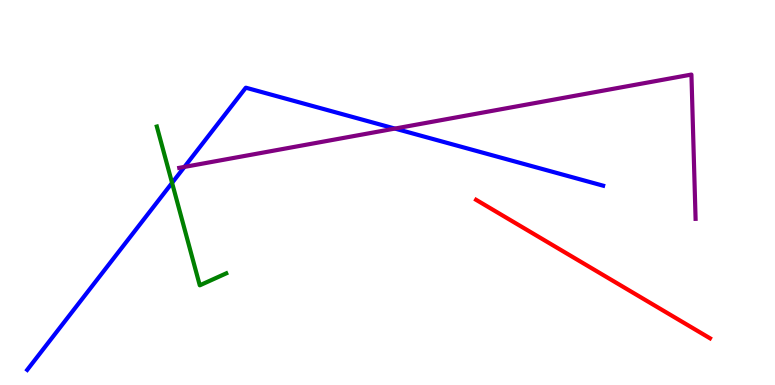[{'lines': ['blue', 'red'], 'intersections': []}, {'lines': ['green', 'red'], 'intersections': []}, {'lines': ['purple', 'red'], 'intersections': []}, {'lines': ['blue', 'green'], 'intersections': [{'x': 2.22, 'y': 5.25}]}, {'lines': ['blue', 'purple'], 'intersections': [{'x': 2.38, 'y': 5.66}, {'x': 5.1, 'y': 6.66}]}, {'lines': ['green', 'purple'], 'intersections': []}]